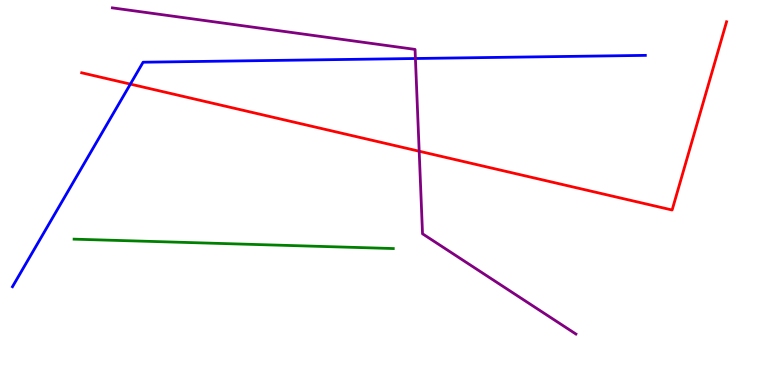[{'lines': ['blue', 'red'], 'intersections': [{'x': 1.68, 'y': 7.82}]}, {'lines': ['green', 'red'], 'intersections': []}, {'lines': ['purple', 'red'], 'intersections': [{'x': 5.41, 'y': 6.07}]}, {'lines': ['blue', 'green'], 'intersections': []}, {'lines': ['blue', 'purple'], 'intersections': [{'x': 5.36, 'y': 8.48}]}, {'lines': ['green', 'purple'], 'intersections': []}]